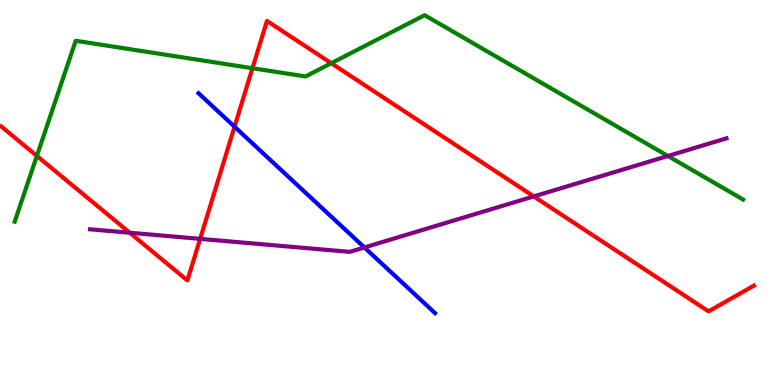[{'lines': ['blue', 'red'], 'intersections': [{'x': 3.03, 'y': 6.71}]}, {'lines': ['green', 'red'], 'intersections': [{'x': 0.476, 'y': 5.95}, {'x': 3.26, 'y': 8.23}, {'x': 4.27, 'y': 8.36}]}, {'lines': ['purple', 'red'], 'intersections': [{'x': 1.67, 'y': 3.95}, {'x': 2.58, 'y': 3.8}, {'x': 6.89, 'y': 4.9}]}, {'lines': ['blue', 'green'], 'intersections': []}, {'lines': ['blue', 'purple'], 'intersections': [{'x': 4.7, 'y': 3.57}]}, {'lines': ['green', 'purple'], 'intersections': [{'x': 8.62, 'y': 5.95}]}]